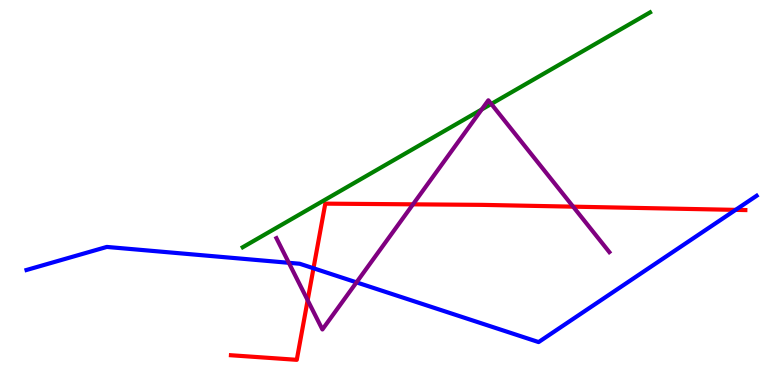[{'lines': ['blue', 'red'], 'intersections': [{'x': 4.05, 'y': 3.03}, {'x': 9.49, 'y': 4.55}]}, {'lines': ['green', 'red'], 'intersections': []}, {'lines': ['purple', 'red'], 'intersections': [{'x': 3.97, 'y': 2.2}, {'x': 5.33, 'y': 4.69}, {'x': 7.4, 'y': 4.63}]}, {'lines': ['blue', 'green'], 'intersections': []}, {'lines': ['blue', 'purple'], 'intersections': [{'x': 3.73, 'y': 3.17}, {'x': 4.6, 'y': 2.67}]}, {'lines': ['green', 'purple'], 'intersections': [{'x': 6.22, 'y': 7.16}, {'x': 6.34, 'y': 7.3}]}]